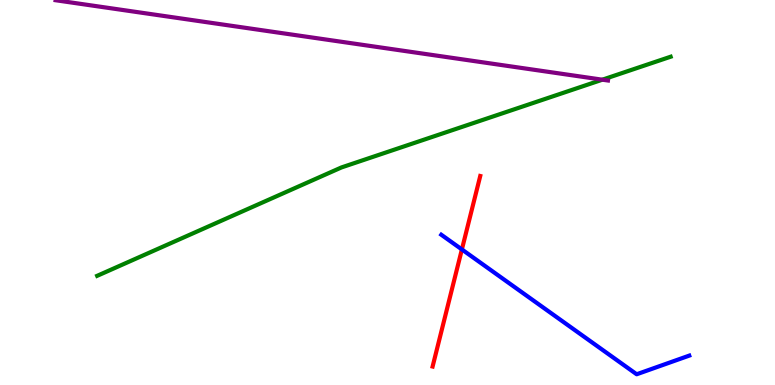[{'lines': ['blue', 'red'], 'intersections': [{'x': 5.96, 'y': 3.52}]}, {'lines': ['green', 'red'], 'intersections': []}, {'lines': ['purple', 'red'], 'intersections': []}, {'lines': ['blue', 'green'], 'intersections': []}, {'lines': ['blue', 'purple'], 'intersections': []}, {'lines': ['green', 'purple'], 'intersections': [{'x': 7.77, 'y': 7.93}]}]